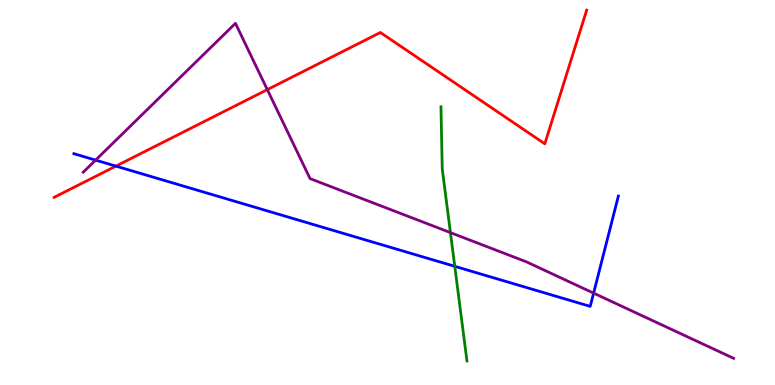[{'lines': ['blue', 'red'], 'intersections': [{'x': 1.5, 'y': 5.69}]}, {'lines': ['green', 'red'], 'intersections': []}, {'lines': ['purple', 'red'], 'intersections': [{'x': 3.45, 'y': 7.67}]}, {'lines': ['blue', 'green'], 'intersections': [{'x': 5.87, 'y': 3.08}]}, {'lines': ['blue', 'purple'], 'intersections': [{'x': 1.23, 'y': 5.84}, {'x': 7.66, 'y': 2.39}]}, {'lines': ['green', 'purple'], 'intersections': [{'x': 5.81, 'y': 3.96}]}]